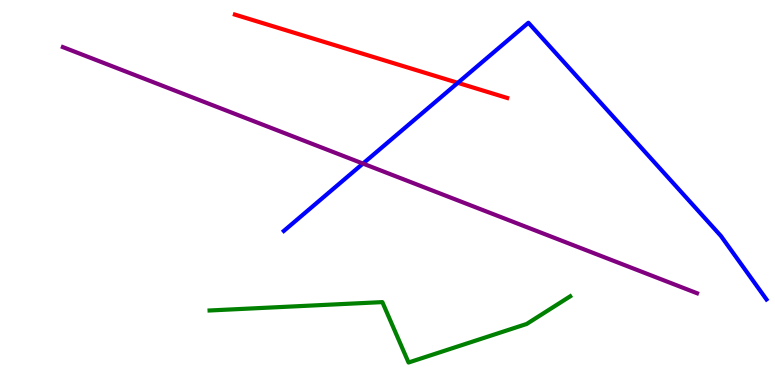[{'lines': ['blue', 'red'], 'intersections': [{'x': 5.91, 'y': 7.85}]}, {'lines': ['green', 'red'], 'intersections': []}, {'lines': ['purple', 'red'], 'intersections': []}, {'lines': ['blue', 'green'], 'intersections': []}, {'lines': ['blue', 'purple'], 'intersections': [{'x': 4.68, 'y': 5.75}]}, {'lines': ['green', 'purple'], 'intersections': []}]